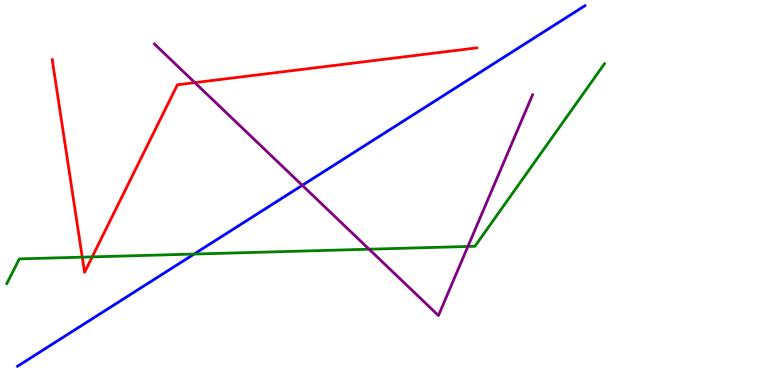[{'lines': ['blue', 'red'], 'intersections': []}, {'lines': ['green', 'red'], 'intersections': [{'x': 1.06, 'y': 3.32}, {'x': 1.19, 'y': 3.33}]}, {'lines': ['purple', 'red'], 'intersections': [{'x': 2.51, 'y': 7.85}]}, {'lines': ['blue', 'green'], 'intersections': [{'x': 2.5, 'y': 3.4}]}, {'lines': ['blue', 'purple'], 'intersections': [{'x': 3.9, 'y': 5.19}]}, {'lines': ['green', 'purple'], 'intersections': [{'x': 4.76, 'y': 3.53}, {'x': 6.04, 'y': 3.6}]}]